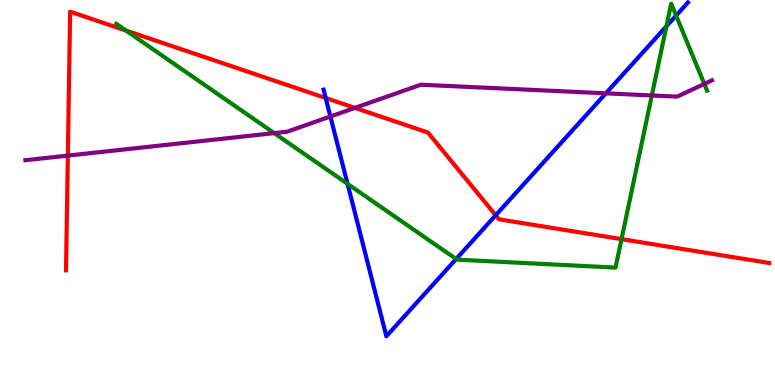[{'lines': ['blue', 'red'], 'intersections': [{'x': 4.2, 'y': 7.45}, {'x': 6.4, 'y': 4.41}]}, {'lines': ['green', 'red'], 'intersections': [{'x': 1.63, 'y': 9.21}, {'x': 8.02, 'y': 3.79}]}, {'lines': ['purple', 'red'], 'intersections': [{'x': 0.875, 'y': 5.96}, {'x': 4.58, 'y': 7.2}]}, {'lines': ['blue', 'green'], 'intersections': [{'x': 4.48, 'y': 5.22}, {'x': 5.89, 'y': 3.27}, {'x': 8.6, 'y': 9.32}, {'x': 8.72, 'y': 9.59}]}, {'lines': ['blue', 'purple'], 'intersections': [{'x': 4.26, 'y': 6.97}, {'x': 7.82, 'y': 7.58}]}, {'lines': ['green', 'purple'], 'intersections': [{'x': 3.54, 'y': 6.54}, {'x': 8.41, 'y': 7.52}, {'x': 9.09, 'y': 7.82}]}]